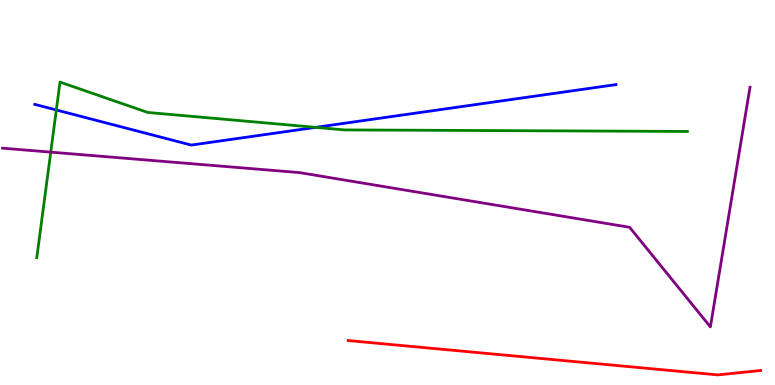[{'lines': ['blue', 'red'], 'intersections': []}, {'lines': ['green', 'red'], 'intersections': []}, {'lines': ['purple', 'red'], 'intersections': []}, {'lines': ['blue', 'green'], 'intersections': [{'x': 0.727, 'y': 7.14}, {'x': 4.07, 'y': 6.69}]}, {'lines': ['blue', 'purple'], 'intersections': []}, {'lines': ['green', 'purple'], 'intersections': [{'x': 0.655, 'y': 6.05}]}]